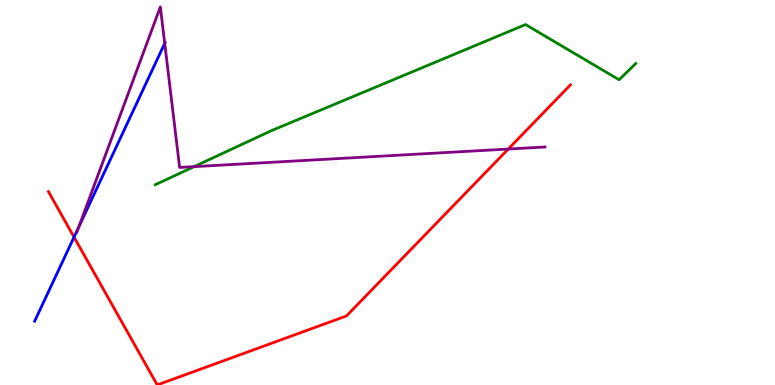[{'lines': ['blue', 'red'], 'intersections': [{'x': 0.955, 'y': 3.84}]}, {'lines': ['green', 'red'], 'intersections': []}, {'lines': ['purple', 'red'], 'intersections': [{'x': 6.56, 'y': 6.13}]}, {'lines': ['blue', 'green'], 'intersections': []}, {'lines': ['blue', 'purple'], 'intersections': [{'x': 1.02, 'y': 4.11}, {'x': 2.13, 'y': 8.87}]}, {'lines': ['green', 'purple'], 'intersections': [{'x': 2.5, 'y': 5.67}]}]